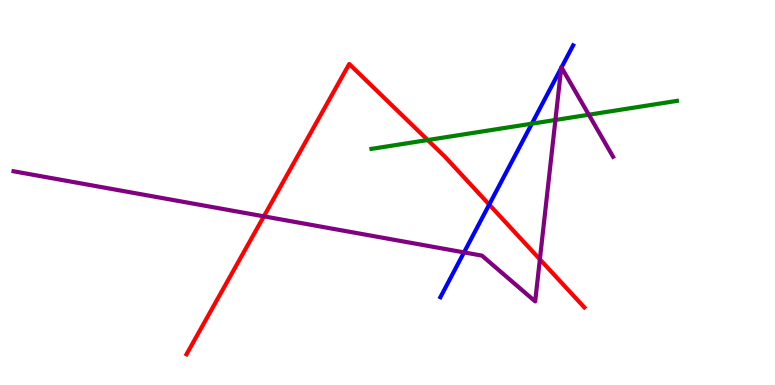[{'lines': ['blue', 'red'], 'intersections': [{'x': 6.31, 'y': 4.69}]}, {'lines': ['green', 'red'], 'intersections': [{'x': 5.52, 'y': 6.36}]}, {'lines': ['purple', 'red'], 'intersections': [{'x': 3.4, 'y': 4.38}, {'x': 6.97, 'y': 3.26}]}, {'lines': ['blue', 'green'], 'intersections': [{'x': 6.86, 'y': 6.79}]}, {'lines': ['blue', 'purple'], 'intersections': [{'x': 5.99, 'y': 3.44}, {'x': 7.24, 'y': 8.24}, {'x': 7.25, 'y': 8.25}]}, {'lines': ['green', 'purple'], 'intersections': [{'x': 7.17, 'y': 6.88}, {'x': 7.6, 'y': 7.02}]}]